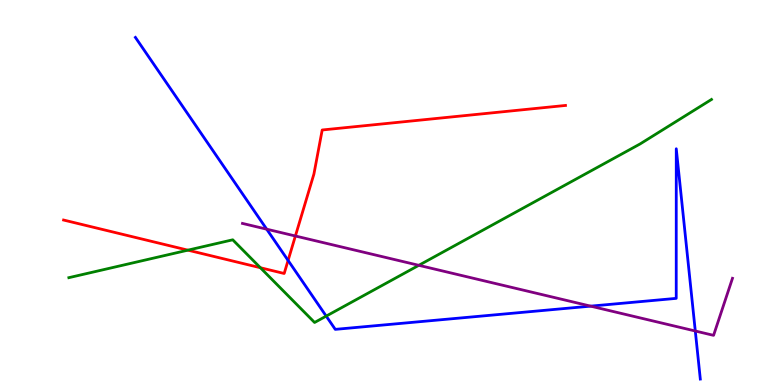[{'lines': ['blue', 'red'], 'intersections': [{'x': 3.72, 'y': 3.24}]}, {'lines': ['green', 'red'], 'intersections': [{'x': 2.42, 'y': 3.5}, {'x': 3.36, 'y': 3.05}]}, {'lines': ['purple', 'red'], 'intersections': [{'x': 3.81, 'y': 3.87}]}, {'lines': ['blue', 'green'], 'intersections': [{'x': 4.21, 'y': 1.79}]}, {'lines': ['blue', 'purple'], 'intersections': [{'x': 3.44, 'y': 4.05}, {'x': 7.62, 'y': 2.05}, {'x': 8.97, 'y': 1.4}]}, {'lines': ['green', 'purple'], 'intersections': [{'x': 5.4, 'y': 3.11}]}]